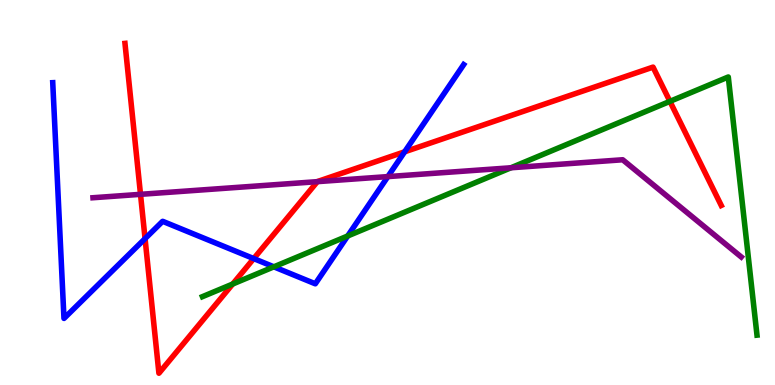[{'lines': ['blue', 'red'], 'intersections': [{'x': 1.87, 'y': 3.8}, {'x': 3.27, 'y': 3.28}, {'x': 5.22, 'y': 6.06}]}, {'lines': ['green', 'red'], 'intersections': [{'x': 3.0, 'y': 2.62}, {'x': 8.64, 'y': 7.37}]}, {'lines': ['purple', 'red'], 'intersections': [{'x': 1.81, 'y': 4.95}, {'x': 4.09, 'y': 5.28}]}, {'lines': ['blue', 'green'], 'intersections': [{'x': 3.53, 'y': 3.07}, {'x': 4.49, 'y': 3.87}]}, {'lines': ['blue', 'purple'], 'intersections': [{'x': 5.0, 'y': 5.41}]}, {'lines': ['green', 'purple'], 'intersections': [{'x': 6.59, 'y': 5.64}]}]